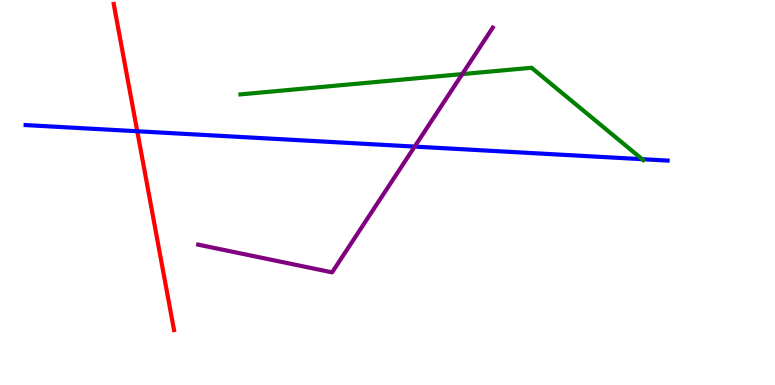[{'lines': ['blue', 'red'], 'intersections': [{'x': 1.77, 'y': 6.59}]}, {'lines': ['green', 'red'], 'intersections': []}, {'lines': ['purple', 'red'], 'intersections': []}, {'lines': ['blue', 'green'], 'intersections': [{'x': 8.29, 'y': 5.87}]}, {'lines': ['blue', 'purple'], 'intersections': [{'x': 5.35, 'y': 6.19}]}, {'lines': ['green', 'purple'], 'intersections': [{'x': 5.96, 'y': 8.08}]}]